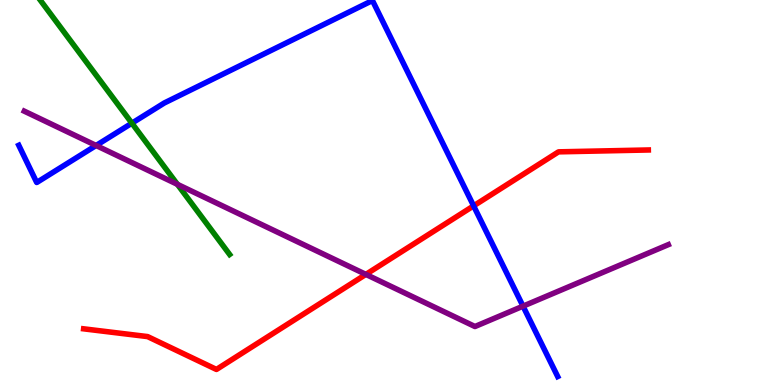[{'lines': ['blue', 'red'], 'intersections': [{'x': 6.11, 'y': 4.65}]}, {'lines': ['green', 'red'], 'intersections': []}, {'lines': ['purple', 'red'], 'intersections': [{'x': 4.72, 'y': 2.87}]}, {'lines': ['blue', 'green'], 'intersections': [{'x': 1.7, 'y': 6.8}]}, {'lines': ['blue', 'purple'], 'intersections': [{'x': 1.24, 'y': 6.22}, {'x': 6.75, 'y': 2.05}]}, {'lines': ['green', 'purple'], 'intersections': [{'x': 2.29, 'y': 5.21}]}]